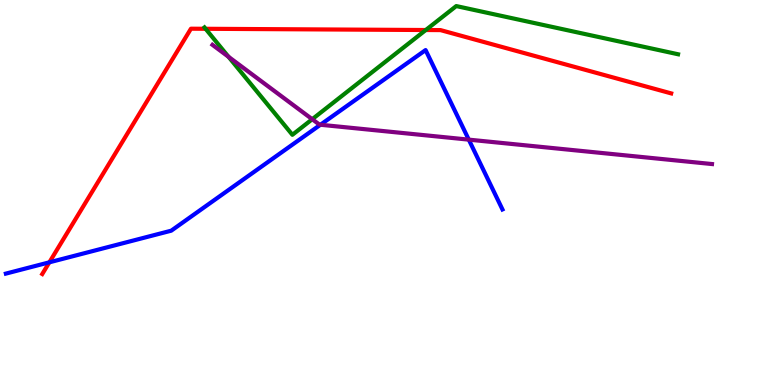[{'lines': ['blue', 'red'], 'intersections': [{'x': 0.637, 'y': 3.19}]}, {'lines': ['green', 'red'], 'intersections': [{'x': 2.65, 'y': 9.25}, {'x': 5.49, 'y': 9.22}]}, {'lines': ['purple', 'red'], 'intersections': []}, {'lines': ['blue', 'green'], 'intersections': []}, {'lines': ['blue', 'purple'], 'intersections': [{'x': 4.13, 'y': 6.76}, {'x': 6.05, 'y': 6.37}]}, {'lines': ['green', 'purple'], 'intersections': [{'x': 2.95, 'y': 8.52}, {'x': 4.03, 'y': 6.9}]}]